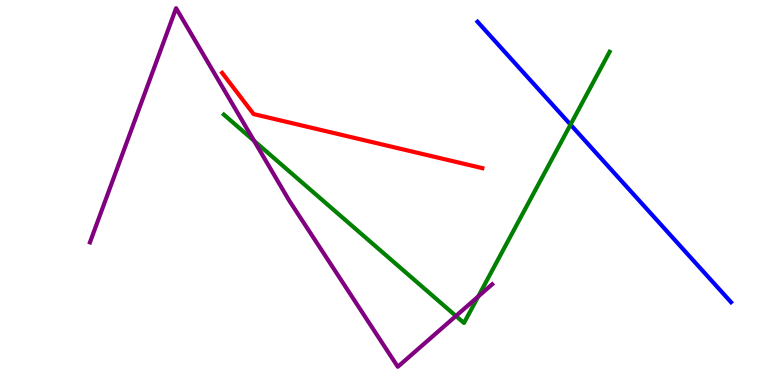[{'lines': ['blue', 'red'], 'intersections': []}, {'lines': ['green', 'red'], 'intersections': []}, {'lines': ['purple', 'red'], 'intersections': []}, {'lines': ['blue', 'green'], 'intersections': [{'x': 7.36, 'y': 6.76}]}, {'lines': ['blue', 'purple'], 'intersections': []}, {'lines': ['green', 'purple'], 'intersections': [{'x': 3.28, 'y': 6.34}, {'x': 5.88, 'y': 1.79}, {'x': 6.17, 'y': 2.3}]}]